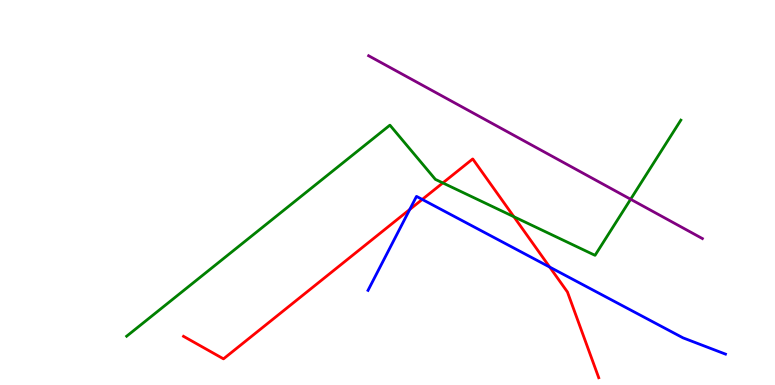[{'lines': ['blue', 'red'], 'intersections': [{'x': 5.29, 'y': 4.56}, {'x': 5.45, 'y': 4.82}, {'x': 7.09, 'y': 3.06}]}, {'lines': ['green', 'red'], 'intersections': [{'x': 5.71, 'y': 5.25}, {'x': 6.63, 'y': 4.37}]}, {'lines': ['purple', 'red'], 'intersections': []}, {'lines': ['blue', 'green'], 'intersections': []}, {'lines': ['blue', 'purple'], 'intersections': []}, {'lines': ['green', 'purple'], 'intersections': [{'x': 8.14, 'y': 4.82}]}]